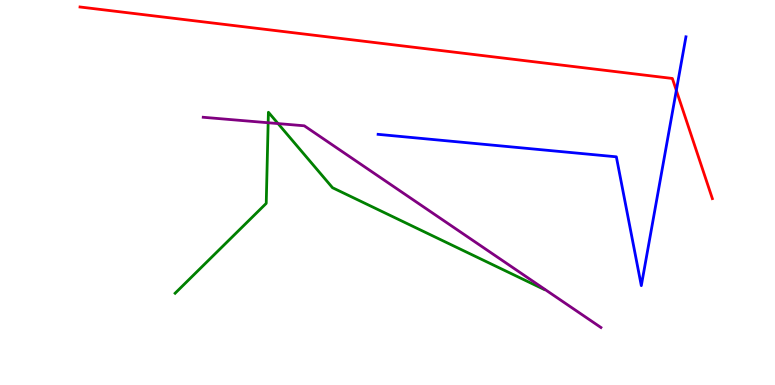[{'lines': ['blue', 'red'], 'intersections': [{'x': 8.73, 'y': 7.65}]}, {'lines': ['green', 'red'], 'intersections': []}, {'lines': ['purple', 'red'], 'intersections': []}, {'lines': ['blue', 'green'], 'intersections': []}, {'lines': ['blue', 'purple'], 'intersections': []}, {'lines': ['green', 'purple'], 'intersections': [{'x': 3.46, 'y': 6.81}, {'x': 3.59, 'y': 6.79}]}]